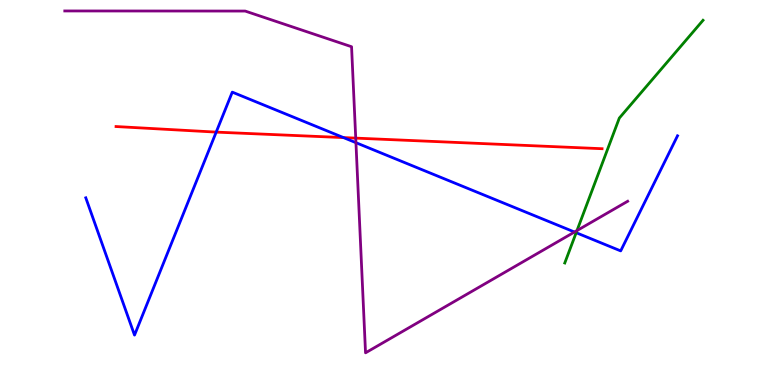[{'lines': ['blue', 'red'], 'intersections': [{'x': 2.79, 'y': 6.57}, {'x': 4.43, 'y': 6.43}]}, {'lines': ['green', 'red'], 'intersections': []}, {'lines': ['purple', 'red'], 'intersections': [{'x': 4.59, 'y': 6.41}]}, {'lines': ['blue', 'green'], 'intersections': [{'x': 7.43, 'y': 3.96}]}, {'lines': ['blue', 'purple'], 'intersections': [{'x': 4.59, 'y': 6.29}, {'x': 7.41, 'y': 3.97}]}, {'lines': ['green', 'purple'], 'intersections': [{'x': 7.44, 'y': 4.01}]}]